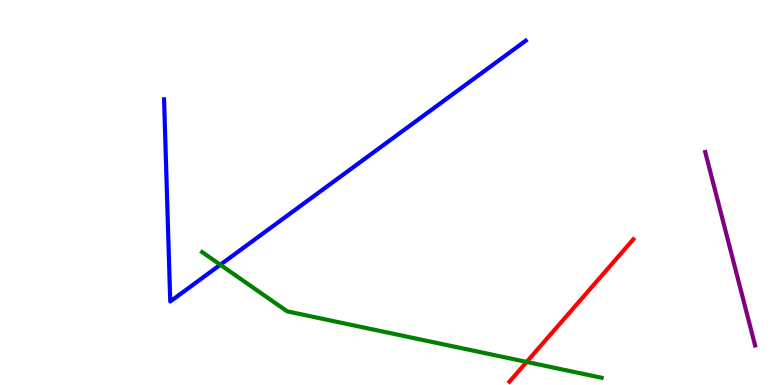[{'lines': ['blue', 'red'], 'intersections': []}, {'lines': ['green', 'red'], 'intersections': [{'x': 6.8, 'y': 0.599}]}, {'lines': ['purple', 'red'], 'intersections': []}, {'lines': ['blue', 'green'], 'intersections': [{'x': 2.84, 'y': 3.12}]}, {'lines': ['blue', 'purple'], 'intersections': []}, {'lines': ['green', 'purple'], 'intersections': []}]